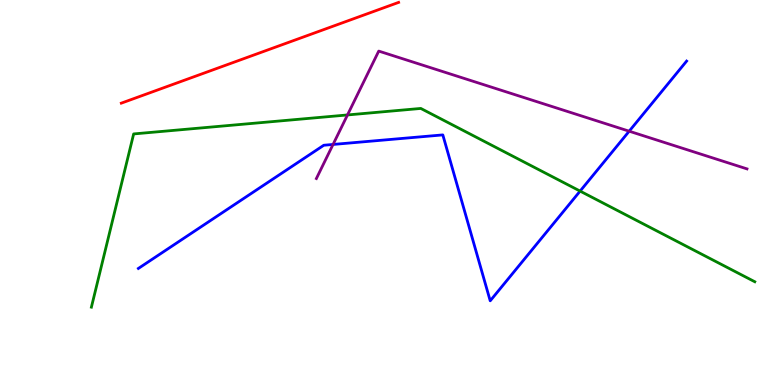[{'lines': ['blue', 'red'], 'intersections': []}, {'lines': ['green', 'red'], 'intersections': []}, {'lines': ['purple', 'red'], 'intersections': []}, {'lines': ['blue', 'green'], 'intersections': [{'x': 7.49, 'y': 5.04}]}, {'lines': ['blue', 'purple'], 'intersections': [{'x': 4.3, 'y': 6.25}, {'x': 8.12, 'y': 6.59}]}, {'lines': ['green', 'purple'], 'intersections': [{'x': 4.48, 'y': 7.01}]}]